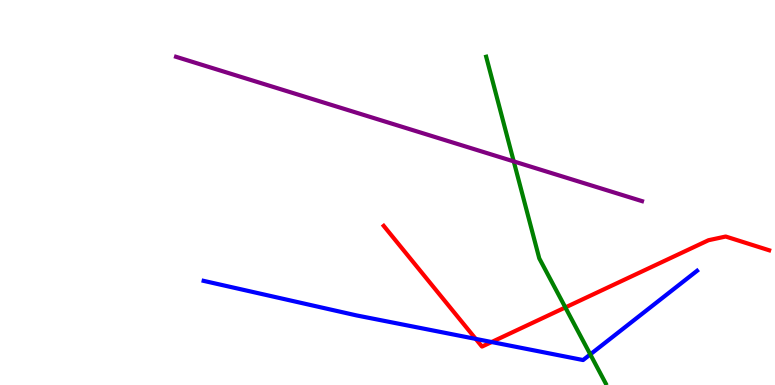[{'lines': ['blue', 'red'], 'intersections': [{'x': 6.14, 'y': 1.2}, {'x': 6.34, 'y': 1.12}]}, {'lines': ['green', 'red'], 'intersections': [{'x': 7.29, 'y': 2.01}]}, {'lines': ['purple', 'red'], 'intersections': []}, {'lines': ['blue', 'green'], 'intersections': [{'x': 7.62, 'y': 0.795}]}, {'lines': ['blue', 'purple'], 'intersections': []}, {'lines': ['green', 'purple'], 'intersections': [{'x': 6.63, 'y': 5.81}]}]